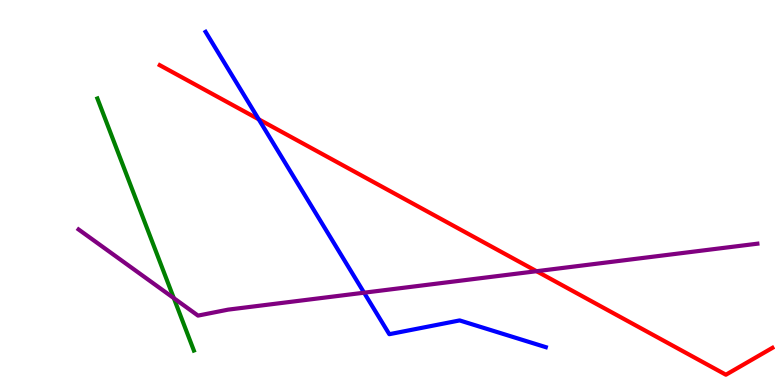[{'lines': ['blue', 'red'], 'intersections': [{'x': 3.34, 'y': 6.9}]}, {'lines': ['green', 'red'], 'intersections': []}, {'lines': ['purple', 'red'], 'intersections': [{'x': 6.92, 'y': 2.96}]}, {'lines': ['blue', 'green'], 'intersections': []}, {'lines': ['blue', 'purple'], 'intersections': [{'x': 4.7, 'y': 2.4}]}, {'lines': ['green', 'purple'], 'intersections': [{'x': 2.24, 'y': 2.26}]}]